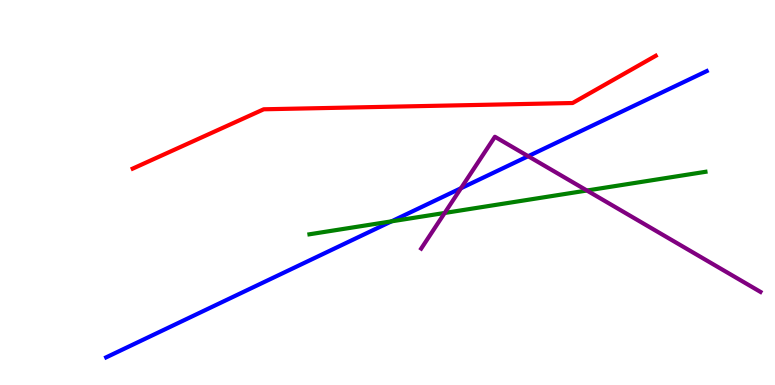[{'lines': ['blue', 'red'], 'intersections': []}, {'lines': ['green', 'red'], 'intersections': []}, {'lines': ['purple', 'red'], 'intersections': []}, {'lines': ['blue', 'green'], 'intersections': [{'x': 5.05, 'y': 4.25}]}, {'lines': ['blue', 'purple'], 'intersections': [{'x': 5.95, 'y': 5.11}, {'x': 6.82, 'y': 5.94}]}, {'lines': ['green', 'purple'], 'intersections': [{'x': 5.74, 'y': 4.47}, {'x': 7.57, 'y': 5.05}]}]